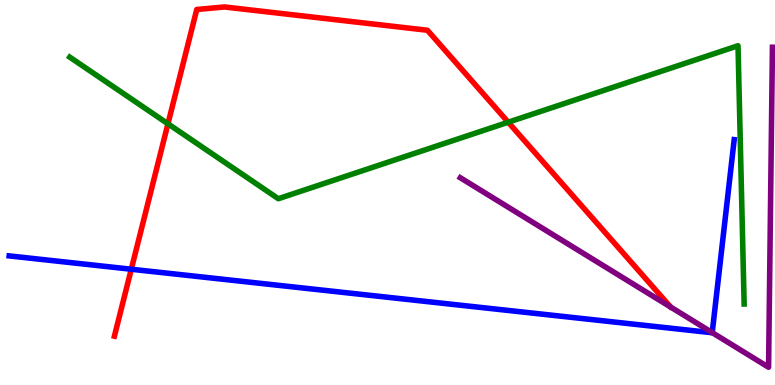[{'lines': ['blue', 'red'], 'intersections': [{'x': 1.69, 'y': 3.01}]}, {'lines': ['green', 'red'], 'intersections': [{'x': 2.17, 'y': 6.78}, {'x': 6.56, 'y': 6.83}]}, {'lines': ['purple', 'red'], 'intersections': []}, {'lines': ['blue', 'green'], 'intersections': []}, {'lines': ['blue', 'purple'], 'intersections': [{'x': 9.19, 'y': 1.36}]}, {'lines': ['green', 'purple'], 'intersections': []}]